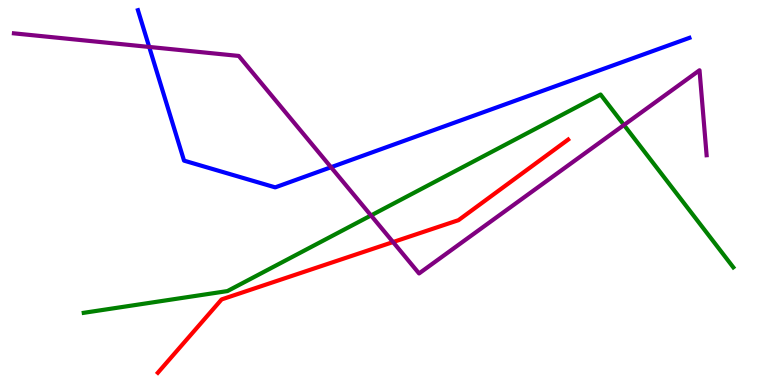[{'lines': ['blue', 'red'], 'intersections': []}, {'lines': ['green', 'red'], 'intersections': []}, {'lines': ['purple', 'red'], 'intersections': [{'x': 5.07, 'y': 3.71}]}, {'lines': ['blue', 'green'], 'intersections': []}, {'lines': ['blue', 'purple'], 'intersections': [{'x': 1.93, 'y': 8.78}, {'x': 4.27, 'y': 5.66}]}, {'lines': ['green', 'purple'], 'intersections': [{'x': 4.79, 'y': 4.4}, {'x': 8.05, 'y': 6.75}]}]